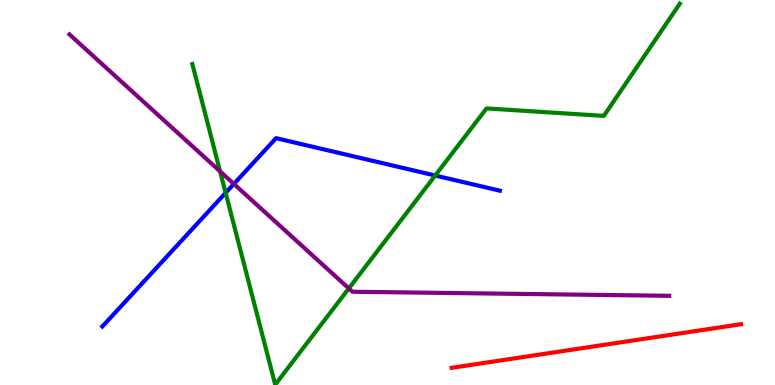[{'lines': ['blue', 'red'], 'intersections': []}, {'lines': ['green', 'red'], 'intersections': []}, {'lines': ['purple', 'red'], 'intersections': []}, {'lines': ['blue', 'green'], 'intersections': [{'x': 2.91, 'y': 4.99}, {'x': 5.62, 'y': 5.44}]}, {'lines': ['blue', 'purple'], 'intersections': [{'x': 3.02, 'y': 5.22}]}, {'lines': ['green', 'purple'], 'intersections': [{'x': 2.84, 'y': 5.55}, {'x': 4.5, 'y': 2.51}]}]